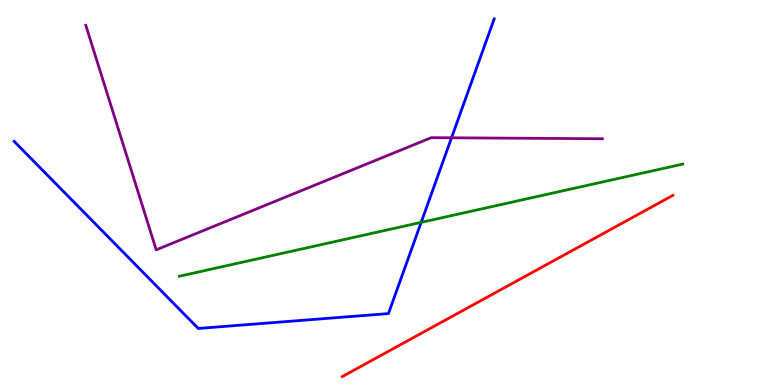[{'lines': ['blue', 'red'], 'intersections': []}, {'lines': ['green', 'red'], 'intersections': []}, {'lines': ['purple', 'red'], 'intersections': []}, {'lines': ['blue', 'green'], 'intersections': [{'x': 5.43, 'y': 4.22}]}, {'lines': ['blue', 'purple'], 'intersections': [{'x': 5.83, 'y': 6.42}]}, {'lines': ['green', 'purple'], 'intersections': []}]